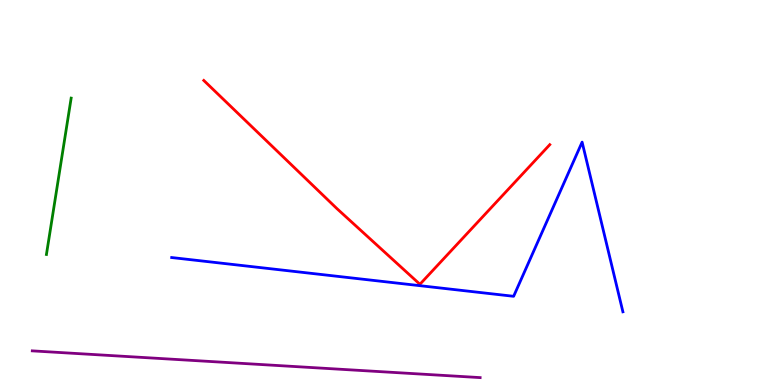[{'lines': ['blue', 'red'], 'intersections': []}, {'lines': ['green', 'red'], 'intersections': []}, {'lines': ['purple', 'red'], 'intersections': []}, {'lines': ['blue', 'green'], 'intersections': []}, {'lines': ['blue', 'purple'], 'intersections': []}, {'lines': ['green', 'purple'], 'intersections': []}]